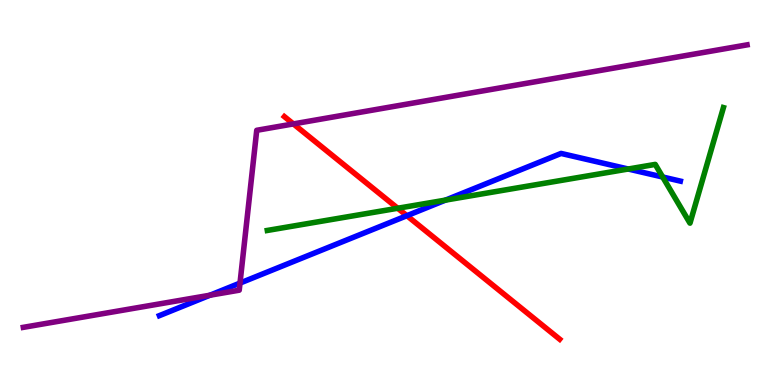[{'lines': ['blue', 'red'], 'intersections': [{'x': 5.25, 'y': 4.4}]}, {'lines': ['green', 'red'], 'intersections': [{'x': 5.13, 'y': 4.59}]}, {'lines': ['purple', 'red'], 'intersections': [{'x': 3.79, 'y': 6.78}]}, {'lines': ['blue', 'green'], 'intersections': [{'x': 5.75, 'y': 4.8}, {'x': 8.11, 'y': 5.61}, {'x': 8.55, 'y': 5.4}]}, {'lines': ['blue', 'purple'], 'intersections': [{'x': 2.71, 'y': 2.33}, {'x': 3.1, 'y': 2.65}]}, {'lines': ['green', 'purple'], 'intersections': []}]